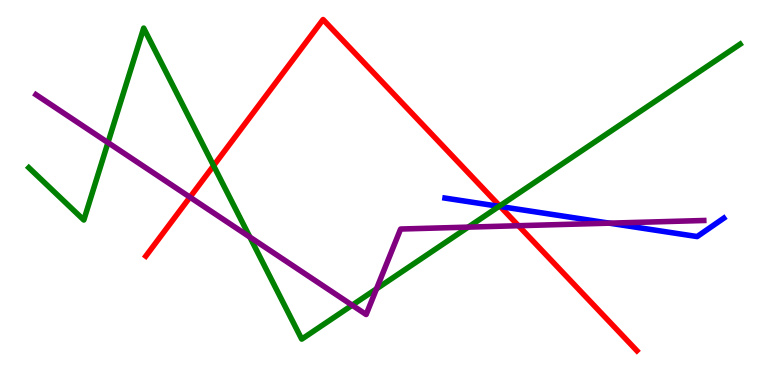[{'lines': ['blue', 'red'], 'intersections': [{'x': 6.46, 'y': 4.64}]}, {'lines': ['green', 'red'], 'intersections': [{'x': 2.76, 'y': 5.7}, {'x': 6.45, 'y': 4.65}]}, {'lines': ['purple', 'red'], 'intersections': [{'x': 2.45, 'y': 4.88}, {'x': 6.69, 'y': 4.14}]}, {'lines': ['blue', 'green'], 'intersections': [{'x': 6.44, 'y': 4.64}]}, {'lines': ['blue', 'purple'], 'intersections': [{'x': 7.86, 'y': 4.2}]}, {'lines': ['green', 'purple'], 'intersections': [{'x': 1.39, 'y': 6.3}, {'x': 3.22, 'y': 3.84}, {'x': 4.54, 'y': 2.07}, {'x': 4.86, 'y': 2.5}, {'x': 6.04, 'y': 4.1}]}]